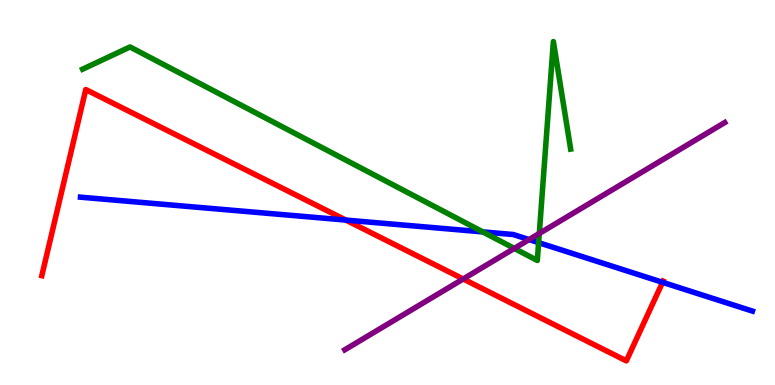[{'lines': ['blue', 'red'], 'intersections': [{'x': 4.46, 'y': 4.28}, {'x': 8.55, 'y': 2.67}]}, {'lines': ['green', 'red'], 'intersections': []}, {'lines': ['purple', 'red'], 'intersections': [{'x': 5.98, 'y': 2.75}]}, {'lines': ['blue', 'green'], 'intersections': [{'x': 6.23, 'y': 3.98}, {'x': 6.95, 'y': 3.7}]}, {'lines': ['blue', 'purple'], 'intersections': [{'x': 6.83, 'y': 3.78}]}, {'lines': ['green', 'purple'], 'intersections': [{'x': 6.64, 'y': 3.55}, {'x': 6.96, 'y': 3.94}]}]